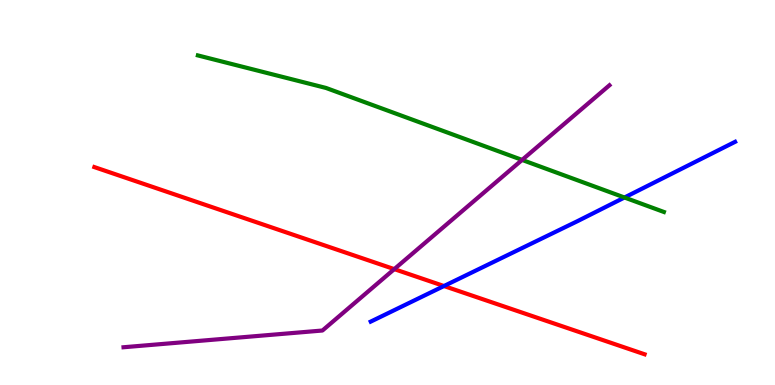[{'lines': ['blue', 'red'], 'intersections': [{'x': 5.73, 'y': 2.57}]}, {'lines': ['green', 'red'], 'intersections': []}, {'lines': ['purple', 'red'], 'intersections': [{'x': 5.09, 'y': 3.01}]}, {'lines': ['blue', 'green'], 'intersections': [{'x': 8.06, 'y': 4.87}]}, {'lines': ['blue', 'purple'], 'intersections': []}, {'lines': ['green', 'purple'], 'intersections': [{'x': 6.74, 'y': 5.85}]}]